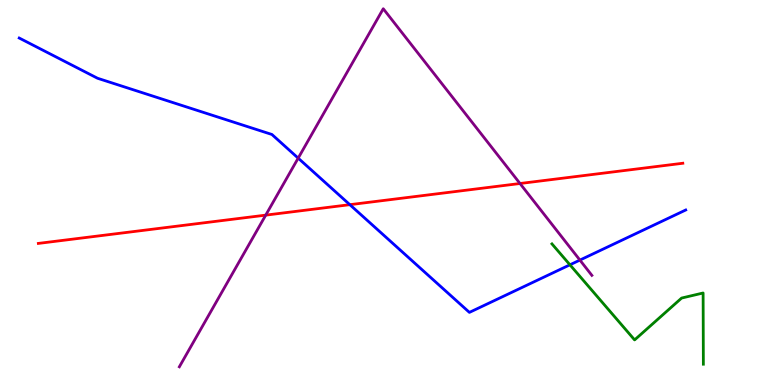[{'lines': ['blue', 'red'], 'intersections': [{'x': 4.51, 'y': 4.68}]}, {'lines': ['green', 'red'], 'intersections': []}, {'lines': ['purple', 'red'], 'intersections': [{'x': 3.43, 'y': 4.41}, {'x': 6.71, 'y': 5.23}]}, {'lines': ['blue', 'green'], 'intersections': [{'x': 7.35, 'y': 3.12}]}, {'lines': ['blue', 'purple'], 'intersections': [{'x': 3.85, 'y': 5.89}, {'x': 7.48, 'y': 3.24}]}, {'lines': ['green', 'purple'], 'intersections': []}]